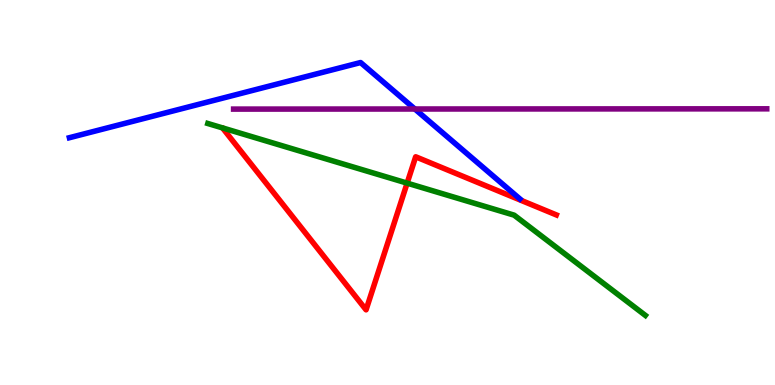[{'lines': ['blue', 'red'], 'intersections': []}, {'lines': ['green', 'red'], 'intersections': [{'x': 5.25, 'y': 5.24}]}, {'lines': ['purple', 'red'], 'intersections': []}, {'lines': ['blue', 'green'], 'intersections': []}, {'lines': ['blue', 'purple'], 'intersections': [{'x': 5.35, 'y': 7.17}]}, {'lines': ['green', 'purple'], 'intersections': []}]